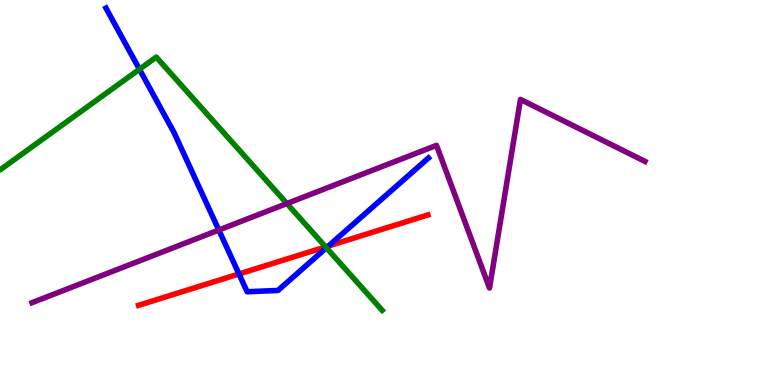[{'lines': ['blue', 'red'], 'intersections': [{'x': 3.08, 'y': 2.88}, {'x': 4.24, 'y': 3.61}]}, {'lines': ['green', 'red'], 'intersections': [{'x': 4.2, 'y': 3.59}]}, {'lines': ['purple', 'red'], 'intersections': []}, {'lines': ['blue', 'green'], 'intersections': [{'x': 1.8, 'y': 8.2}, {'x': 4.21, 'y': 3.56}]}, {'lines': ['blue', 'purple'], 'intersections': [{'x': 2.82, 'y': 4.03}]}, {'lines': ['green', 'purple'], 'intersections': [{'x': 3.7, 'y': 4.71}]}]